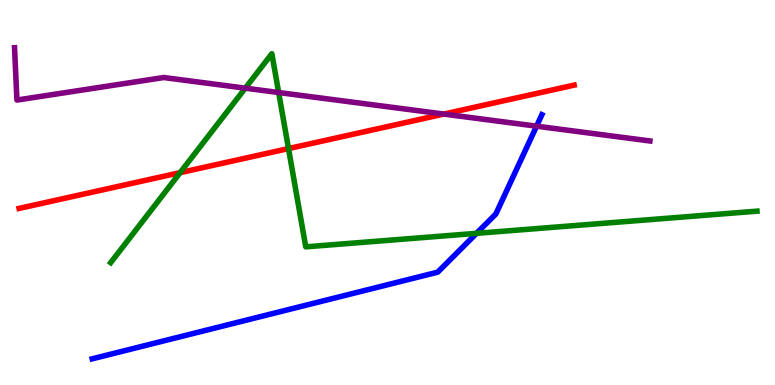[{'lines': ['blue', 'red'], 'intersections': []}, {'lines': ['green', 'red'], 'intersections': [{'x': 2.32, 'y': 5.52}, {'x': 3.72, 'y': 6.14}]}, {'lines': ['purple', 'red'], 'intersections': [{'x': 5.73, 'y': 7.04}]}, {'lines': ['blue', 'green'], 'intersections': [{'x': 6.15, 'y': 3.94}]}, {'lines': ['blue', 'purple'], 'intersections': [{'x': 6.92, 'y': 6.72}]}, {'lines': ['green', 'purple'], 'intersections': [{'x': 3.16, 'y': 7.71}, {'x': 3.6, 'y': 7.6}]}]